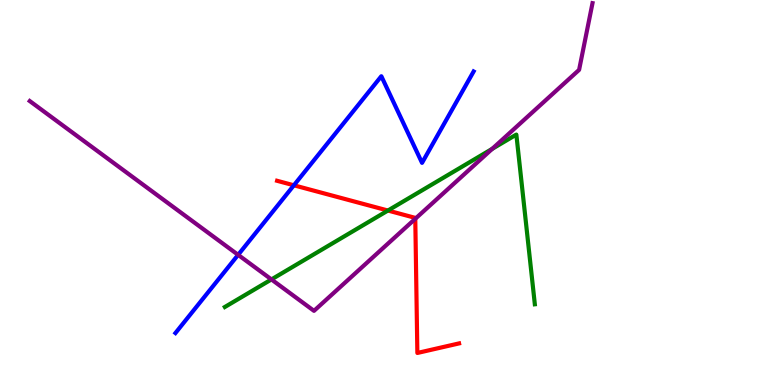[{'lines': ['blue', 'red'], 'intersections': [{'x': 3.79, 'y': 5.19}]}, {'lines': ['green', 'red'], 'intersections': [{'x': 5.01, 'y': 4.53}]}, {'lines': ['purple', 'red'], 'intersections': [{'x': 5.36, 'y': 4.32}]}, {'lines': ['blue', 'green'], 'intersections': []}, {'lines': ['blue', 'purple'], 'intersections': [{'x': 3.07, 'y': 3.38}]}, {'lines': ['green', 'purple'], 'intersections': [{'x': 3.5, 'y': 2.74}, {'x': 6.35, 'y': 6.13}]}]